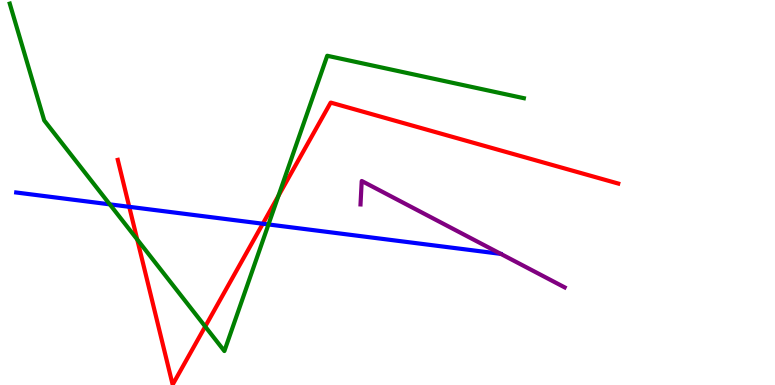[{'lines': ['blue', 'red'], 'intersections': [{'x': 1.67, 'y': 4.63}, {'x': 3.39, 'y': 4.19}]}, {'lines': ['green', 'red'], 'intersections': [{'x': 1.77, 'y': 3.78}, {'x': 2.65, 'y': 1.52}, {'x': 3.59, 'y': 4.91}]}, {'lines': ['purple', 'red'], 'intersections': []}, {'lines': ['blue', 'green'], 'intersections': [{'x': 1.42, 'y': 4.69}, {'x': 3.46, 'y': 4.17}]}, {'lines': ['blue', 'purple'], 'intersections': []}, {'lines': ['green', 'purple'], 'intersections': []}]